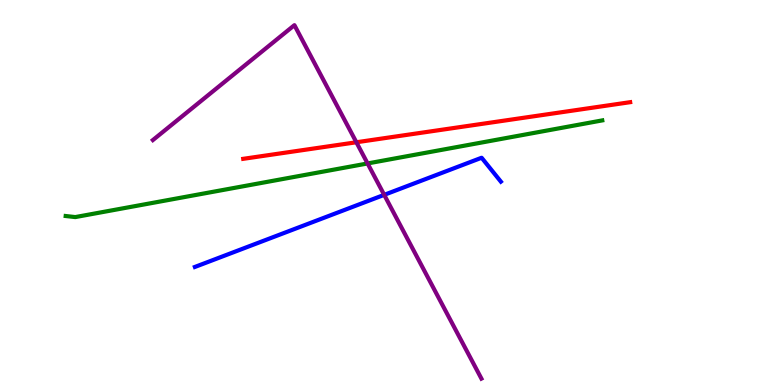[{'lines': ['blue', 'red'], 'intersections': []}, {'lines': ['green', 'red'], 'intersections': []}, {'lines': ['purple', 'red'], 'intersections': [{'x': 4.6, 'y': 6.3}]}, {'lines': ['blue', 'green'], 'intersections': []}, {'lines': ['blue', 'purple'], 'intersections': [{'x': 4.96, 'y': 4.94}]}, {'lines': ['green', 'purple'], 'intersections': [{'x': 4.74, 'y': 5.75}]}]